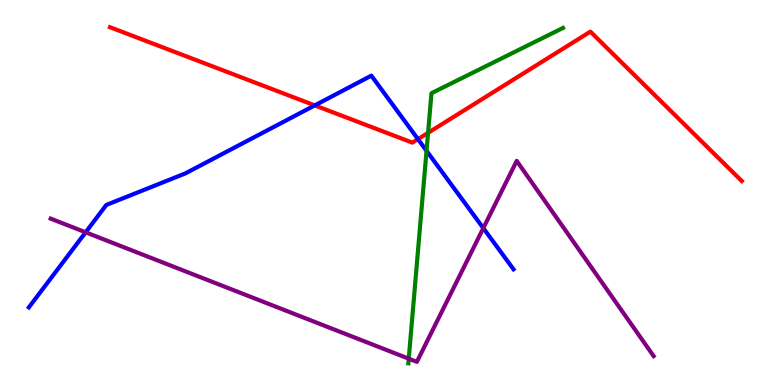[{'lines': ['blue', 'red'], 'intersections': [{'x': 4.06, 'y': 7.26}, {'x': 5.39, 'y': 6.39}]}, {'lines': ['green', 'red'], 'intersections': [{'x': 5.52, 'y': 6.55}]}, {'lines': ['purple', 'red'], 'intersections': []}, {'lines': ['blue', 'green'], 'intersections': [{'x': 5.5, 'y': 6.08}]}, {'lines': ['blue', 'purple'], 'intersections': [{'x': 1.1, 'y': 3.97}, {'x': 6.24, 'y': 4.07}]}, {'lines': ['green', 'purple'], 'intersections': [{'x': 5.27, 'y': 0.684}]}]